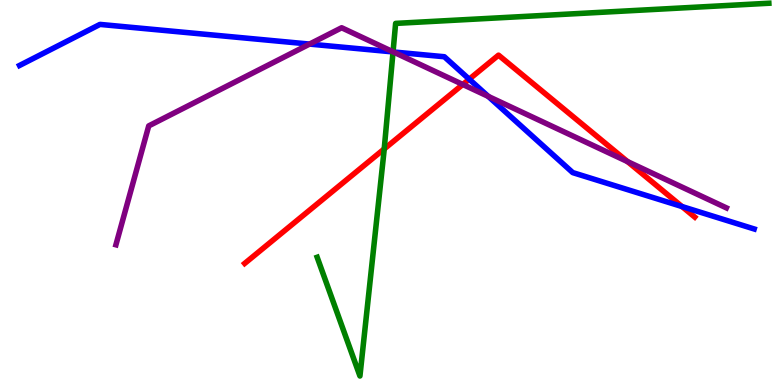[{'lines': ['blue', 'red'], 'intersections': [{'x': 6.05, 'y': 7.94}, {'x': 8.8, 'y': 4.64}]}, {'lines': ['green', 'red'], 'intersections': [{'x': 4.96, 'y': 6.13}]}, {'lines': ['purple', 'red'], 'intersections': [{'x': 5.97, 'y': 7.81}, {'x': 8.1, 'y': 5.8}]}, {'lines': ['blue', 'green'], 'intersections': [{'x': 5.07, 'y': 8.65}]}, {'lines': ['blue', 'purple'], 'intersections': [{'x': 3.99, 'y': 8.85}, {'x': 5.08, 'y': 8.65}, {'x': 6.3, 'y': 7.5}]}, {'lines': ['green', 'purple'], 'intersections': [{'x': 5.07, 'y': 8.65}]}]